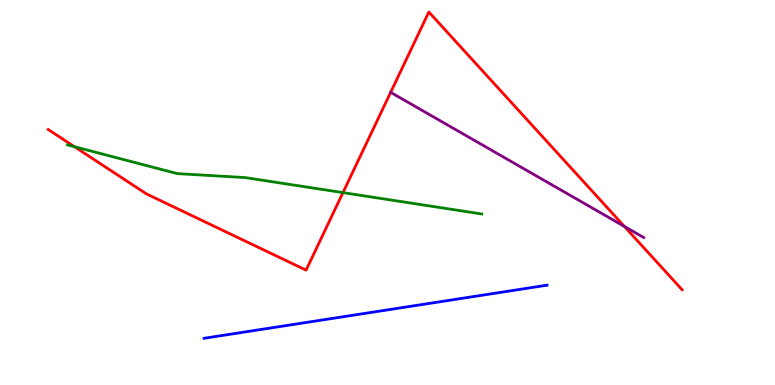[{'lines': ['blue', 'red'], 'intersections': []}, {'lines': ['green', 'red'], 'intersections': [{'x': 0.96, 'y': 6.19}, {'x': 4.43, 'y': 5.0}]}, {'lines': ['purple', 'red'], 'intersections': [{'x': 5.04, 'y': 7.6}, {'x': 8.06, 'y': 4.12}]}, {'lines': ['blue', 'green'], 'intersections': []}, {'lines': ['blue', 'purple'], 'intersections': []}, {'lines': ['green', 'purple'], 'intersections': []}]